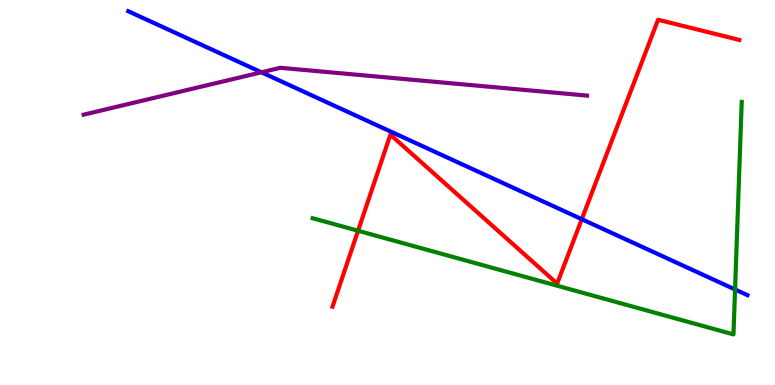[{'lines': ['blue', 'red'], 'intersections': [{'x': 7.51, 'y': 4.31}]}, {'lines': ['green', 'red'], 'intersections': [{'x': 4.62, 'y': 4.01}]}, {'lines': ['purple', 'red'], 'intersections': []}, {'lines': ['blue', 'green'], 'intersections': [{'x': 9.48, 'y': 2.48}]}, {'lines': ['blue', 'purple'], 'intersections': [{'x': 3.37, 'y': 8.12}]}, {'lines': ['green', 'purple'], 'intersections': []}]